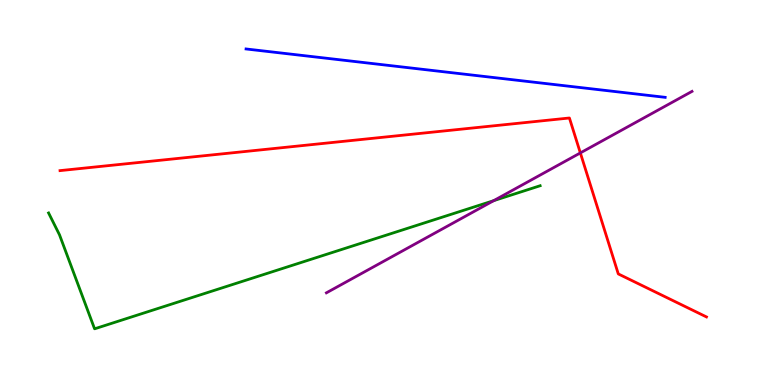[{'lines': ['blue', 'red'], 'intersections': []}, {'lines': ['green', 'red'], 'intersections': []}, {'lines': ['purple', 'red'], 'intersections': [{'x': 7.49, 'y': 6.03}]}, {'lines': ['blue', 'green'], 'intersections': []}, {'lines': ['blue', 'purple'], 'intersections': []}, {'lines': ['green', 'purple'], 'intersections': [{'x': 6.37, 'y': 4.79}]}]